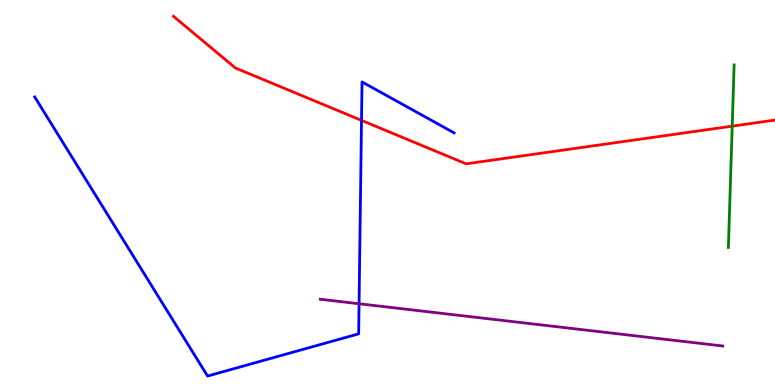[{'lines': ['blue', 'red'], 'intersections': [{'x': 4.66, 'y': 6.87}]}, {'lines': ['green', 'red'], 'intersections': [{'x': 9.45, 'y': 6.72}]}, {'lines': ['purple', 'red'], 'intersections': []}, {'lines': ['blue', 'green'], 'intersections': []}, {'lines': ['blue', 'purple'], 'intersections': [{'x': 4.63, 'y': 2.11}]}, {'lines': ['green', 'purple'], 'intersections': []}]